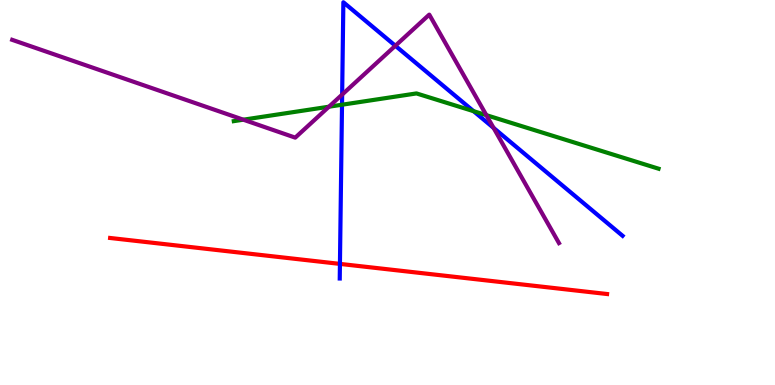[{'lines': ['blue', 'red'], 'intersections': [{'x': 4.39, 'y': 3.15}]}, {'lines': ['green', 'red'], 'intersections': []}, {'lines': ['purple', 'red'], 'intersections': []}, {'lines': ['blue', 'green'], 'intersections': [{'x': 4.41, 'y': 7.28}, {'x': 6.11, 'y': 7.11}]}, {'lines': ['blue', 'purple'], 'intersections': [{'x': 4.41, 'y': 7.54}, {'x': 5.1, 'y': 8.81}, {'x': 6.37, 'y': 6.68}]}, {'lines': ['green', 'purple'], 'intersections': [{'x': 3.14, 'y': 6.89}, {'x': 4.24, 'y': 7.23}, {'x': 6.28, 'y': 7.01}]}]